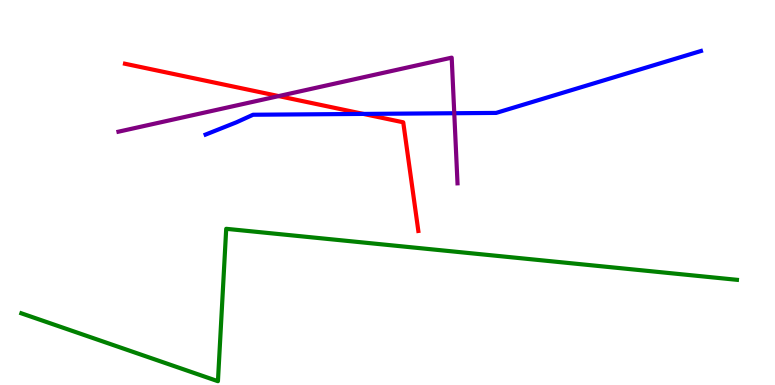[{'lines': ['blue', 'red'], 'intersections': [{'x': 4.69, 'y': 7.04}]}, {'lines': ['green', 'red'], 'intersections': []}, {'lines': ['purple', 'red'], 'intersections': [{'x': 3.6, 'y': 7.5}]}, {'lines': ['blue', 'green'], 'intersections': []}, {'lines': ['blue', 'purple'], 'intersections': [{'x': 5.86, 'y': 7.06}]}, {'lines': ['green', 'purple'], 'intersections': []}]